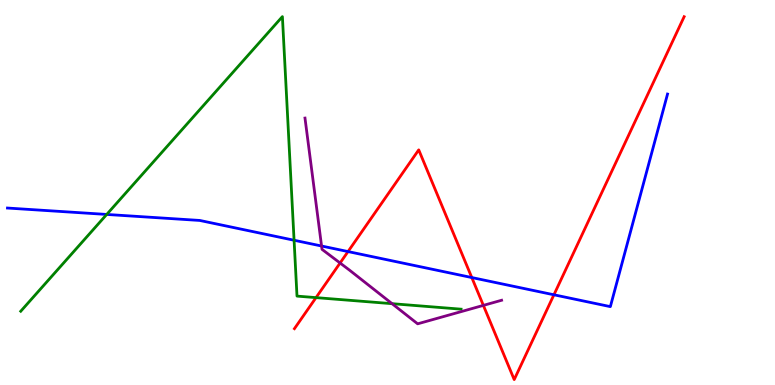[{'lines': ['blue', 'red'], 'intersections': [{'x': 4.49, 'y': 3.47}, {'x': 6.09, 'y': 2.79}, {'x': 7.15, 'y': 2.34}]}, {'lines': ['green', 'red'], 'intersections': [{'x': 4.08, 'y': 2.27}]}, {'lines': ['purple', 'red'], 'intersections': [{'x': 4.39, 'y': 3.17}, {'x': 6.24, 'y': 2.07}]}, {'lines': ['blue', 'green'], 'intersections': [{'x': 1.38, 'y': 4.43}, {'x': 3.79, 'y': 3.76}]}, {'lines': ['blue', 'purple'], 'intersections': [{'x': 4.15, 'y': 3.61}]}, {'lines': ['green', 'purple'], 'intersections': [{'x': 5.06, 'y': 2.11}]}]